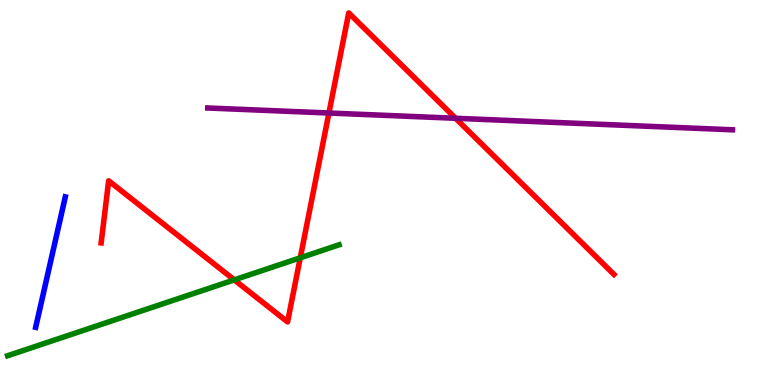[{'lines': ['blue', 'red'], 'intersections': []}, {'lines': ['green', 'red'], 'intersections': [{'x': 3.02, 'y': 2.73}, {'x': 3.87, 'y': 3.3}]}, {'lines': ['purple', 'red'], 'intersections': [{'x': 4.24, 'y': 7.06}, {'x': 5.88, 'y': 6.93}]}, {'lines': ['blue', 'green'], 'intersections': []}, {'lines': ['blue', 'purple'], 'intersections': []}, {'lines': ['green', 'purple'], 'intersections': []}]